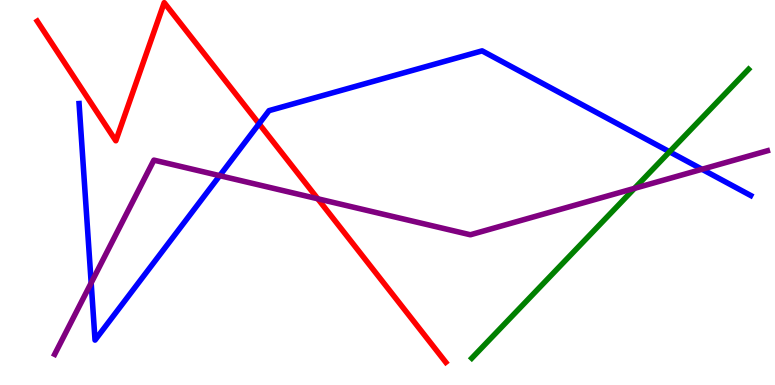[{'lines': ['blue', 'red'], 'intersections': [{'x': 3.34, 'y': 6.78}]}, {'lines': ['green', 'red'], 'intersections': []}, {'lines': ['purple', 'red'], 'intersections': [{'x': 4.1, 'y': 4.84}]}, {'lines': ['blue', 'green'], 'intersections': [{'x': 8.64, 'y': 6.06}]}, {'lines': ['blue', 'purple'], 'intersections': [{'x': 1.18, 'y': 2.65}, {'x': 2.84, 'y': 5.44}, {'x': 9.06, 'y': 5.6}]}, {'lines': ['green', 'purple'], 'intersections': [{'x': 8.19, 'y': 5.11}]}]